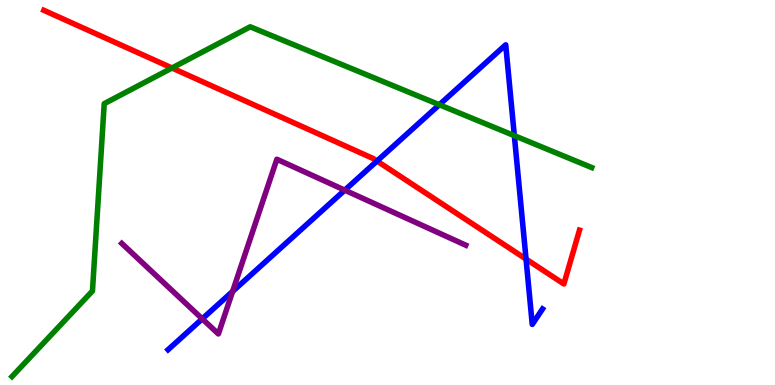[{'lines': ['blue', 'red'], 'intersections': [{'x': 4.86, 'y': 5.82}, {'x': 6.79, 'y': 3.27}]}, {'lines': ['green', 'red'], 'intersections': [{'x': 2.22, 'y': 8.23}]}, {'lines': ['purple', 'red'], 'intersections': []}, {'lines': ['blue', 'green'], 'intersections': [{'x': 5.67, 'y': 7.28}, {'x': 6.64, 'y': 6.48}]}, {'lines': ['blue', 'purple'], 'intersections': [{'x': 2.61, 'y': 1.72}, {'x': 3.0, 'y': 2.43}, {'x': 4.45, 'y': 5.06}]}, {'lines': ['green', 'purple'], 'intersections': []}]